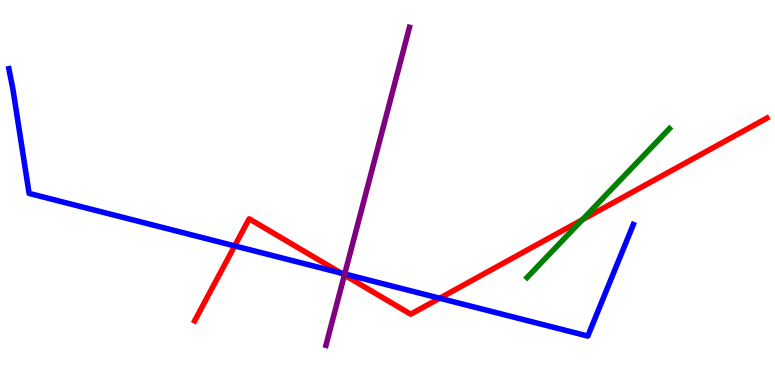[{'lines': ['blue', 'red'], 'intersections': [{'x': 3.03, 'y': 3.61}, {'x': 4.4, 'y': 2.91}, {'x': 5.67, 'y': 2.25}]}, {'lines': ['green', 'red'], 'intersections': [{'x': 7.51, 'y': 4.29}]}, {'lines': ['purple', 'red'], 'intersections': [{'x': 4.44, 'y': 2.86}]}, {'lines': ['blue', 'green'], 'intersections': []}, {'lines': ['blue', 'purple'], 'intersections': [{'x': 4.45, 'y': 2.88}]}, {'lines': ['green', 'purple'], 'intersections': []}]